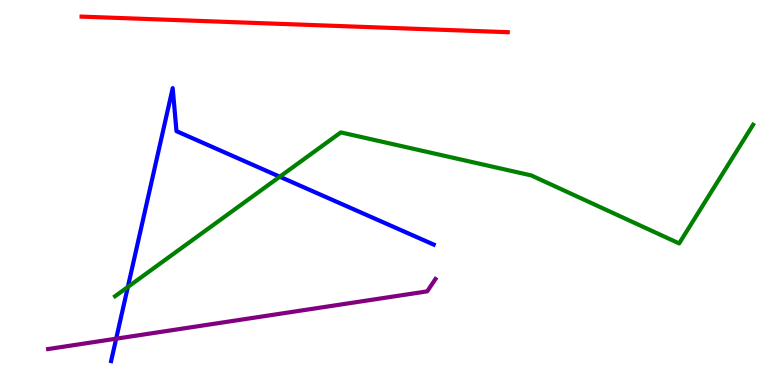[{'lines': ['blue', 'red'], 'intersections': []}, {'lines': ['green', 'red'], 'intersections': []}, {'lines': ['purple', 'red'], 'intersections': []}, {'lines': ['blue', 'green'], 'intersections': [{'x': 1.65, 'y': 2.55}, {'x': 3.61, 'y': 5.41}]}, {'lines': ['blue', 'purple'], 'intersections': [{'x': 1.5, 'y': 1.2}]}, {'lines': ['green', 'purple'], 'intersections': []}]